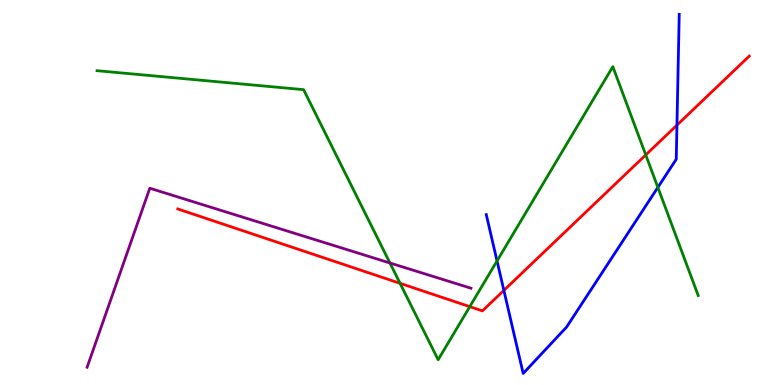[{'lines': ['blue', 'red'], 'intersections': [{'x': 6.5, 'y': 2.46}, {'x': 8.73, 'y': 6.75}]}, {'lines': ['green', 'red'], 'intersections': [{'x': 5.16, 'y': 2.64}, {'x': 6.06, 'y': 2.04}, {'x': 8.33, 'y': 5.98}]}, {'lines': ['purple', 'red'], 'intersections': []}, {'lines': ['blue', 'green'], 'intersections': [{'x': 6.41, 'y': 3.22}, {'x': 8.49, 'y': 5.13}]}, {'lines': ['blue', 'purple'], 'intersections': []}, {'lines': ['green', 'purple'], 'intersections': [{'x': 5.03, 'y': 3.17}]}]